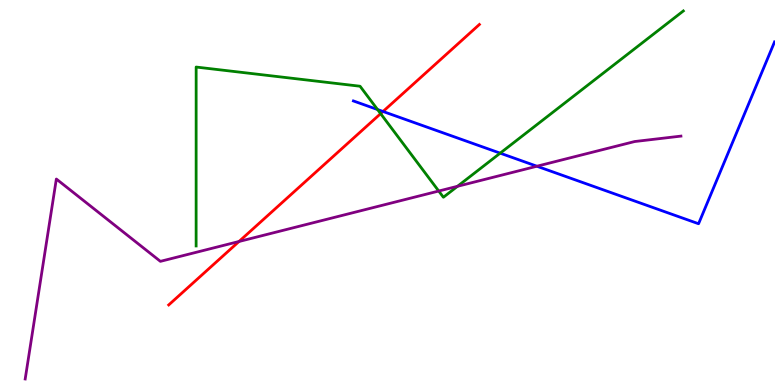[{'lines': ['blue', 'red'], 'intersections': [{'x': 4.94, 'y': 7.1}]}, {'lines': ['green', 'red'], 'intersections': [{'x': 4.91, 'y': 7.05}]}, {'lines': ['purple', 'red'], 'intersections': [{'x': 3.08, 'y': 3.73}]}, {'lines': ['blue', 'green'], 'intersections': [{'x': 4.87, 'y': 7.16}, {'x': 6.45, 'y': 6.02}]}, {'lines': ['blue', 'purple'], 'intersections': [{'x': 6.93, 'y': 5.68}]}, {'lines': ['green', 'purple'], 'intersections': [{'x': 5.66, 'y': 5.04}, {'x': 5.9, 'y': 5.16}]}]